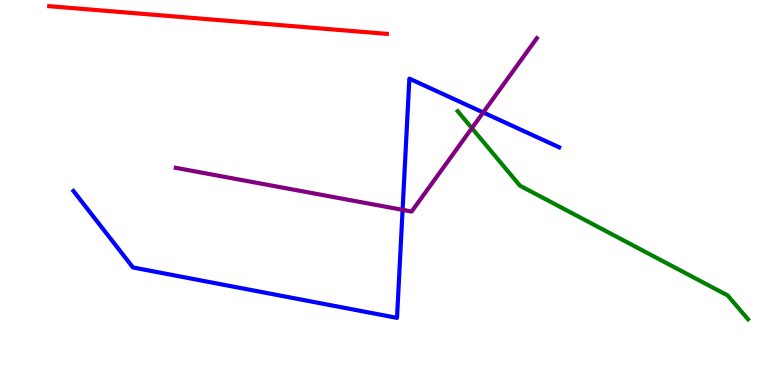[{'lines': ['blue', 'red'], 'intersections': []}, {'lines': ['green', 'red'], 'intersections': []}, {'lines': ['purple', 'red'], 'intersections': []}, {'lines': ['blue', 'green'], 'intersections': []}, {'lines': ['blue', 'purple'], 'intersections': [{'x': 5.19, 'y': 4.55}, {'x': 6.23, 'y': 7.08}]}, {'lines': ['green', 'purple'], 'intersections': [{'x': 6.09, 'y': 6.67}]}]